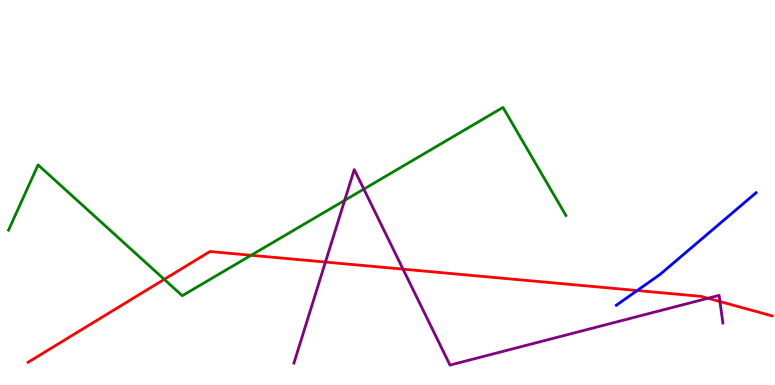[{'lines': ['blue', 'red'], 'intersections': [{'x': 8.22, 'y': 2.45}]}, {'lines': ['green', 'red'], 'intersections': [{'x': 2.12, 'y': 2.74}, {'x': 3.24, 'y': 3.37}]}, {'lines': ['purple', 'red'], 'intersections': [{'x': 4.2, 'y': 3.19}, {'x': 5.2, 'y': 3.01}, {'x': 9.13, 'y': 2.25}, {'x': 9.29, 'y': 2.17}]}, {'lines': ['blue', 'green'], 'intersections': []}, {'lines': ['blue', 'purple'], 'intersections': []}, {'lines': ['green', 'purple'], 'intersections': [{'x': 4.45, 'y': 4.8}, {'x': 4.69, 'y': 5.09}]}]